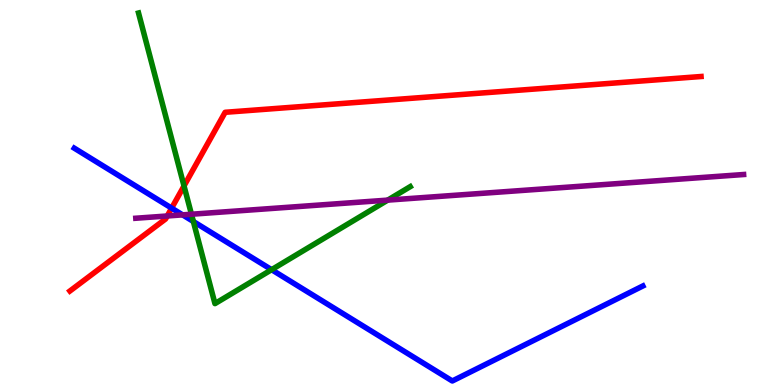[{'lines': ['blue', 'red'], 'intersections': [{'x': 2.21, 'y': 4.59}]}, {'lines': ['green', 'red'], 'intersections': [{'x': 2.37, 'y': 5.17}]}, {'lines': ['purple', 'red'], 'intersections': [{'x': 2.16, 'y': 4.39}]}, {'lines': ['blue', 'green'], 'intersections': [{'x': 2.5, 'y': 4.25}, {'x': 3.5, 'y': 3.0}]}, {'lines': ['blue', 'purple'], 'intersections': [{'x': 2.36, 'y': 4.42}]}, {'lines': ['green', 'purple'], 'intersections': [{'x': 2.47, 'y': 4.44}, {'x': 5.0, 'y': 4.8}]}]